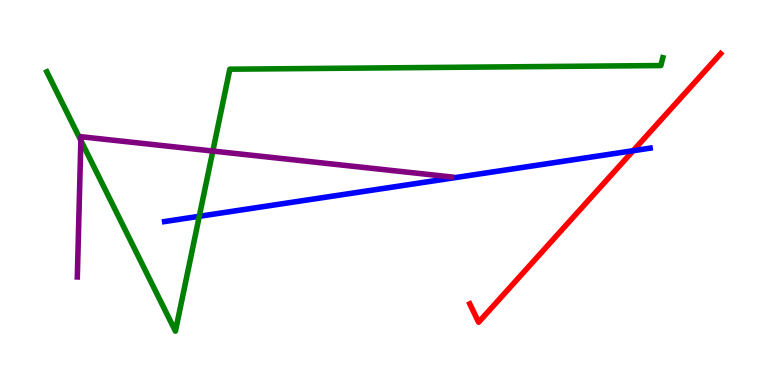[{'lines': ['blue', 'red'], 'intersections': [{'x': 8.17, 'y': 6.09}]}, {'lines': ['green', 'red'], 'intersections': []}, {'lines': ['purple', 'red'], 'intersections': []}, {'lines': ['blue', 'green'], 'intersections': [{'x': 2.57, 'y': 4.38}]}, {'lines': ['blue', 'purple'], 'intersections': []}, {'lines': ['green', 'purple'], 'intersections': [{'x': 1.04, 'y': 6.35}, {'x': 2.75, 'y': 6.08}]}]